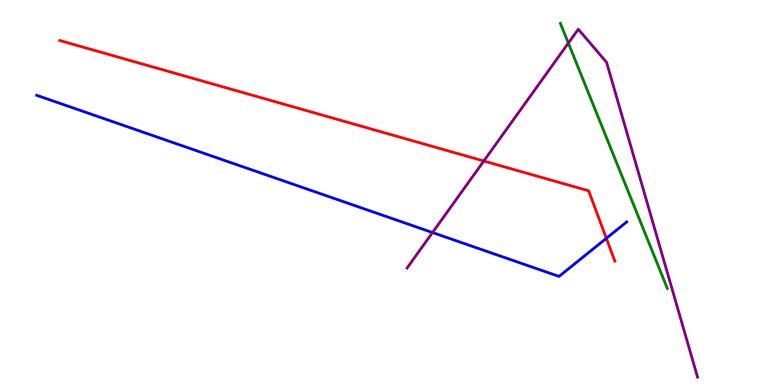[{'lines': ['blue', 'red'], 'intersections': [{'x': 7.82, 'y': 3.81}]}, {'lines': ['green', 'red'], 'intersections': []}, {'lines': ['purple', 'red'], 'intersections': [{'x': 6.24, 'y': 5.82}]}, {'lines': ['blue', 'green'], 'intersections': []}, {'lines': ['blue', 'purple'], 'intersections': [{'x': 5.58, 'y': 3.96}]}, {'lines': ['green', 'purple'], 'intersections': [{'x': 7.33, 'y': 8.88}]}]